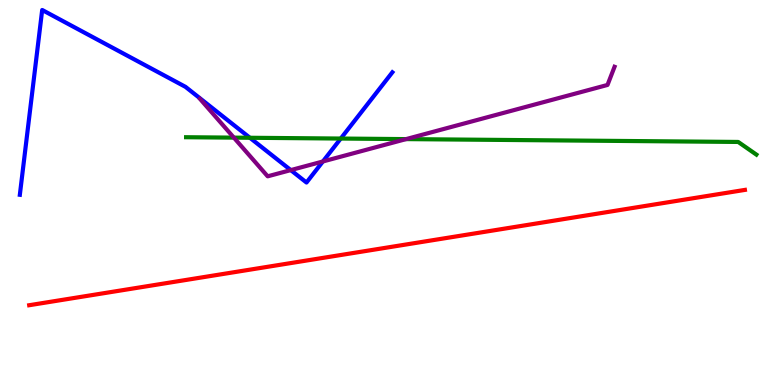[{'lines': ['blue', 'red'], 'intersections': []}, {'lines': ['green', 'red'], 'intersections': []}, {'lines': ['purple', 'red'], 'intersections': []}, {'lines': ['blue', 'green'], 'intersections': [{'x': 3.22, 'y': 6.42}, {'x': 4.4, 'y': 6.4}]}, {'lines': ['blue', 'purple'], 'intersections': [{'x': 3.75, 'y': 5.58}, {'x': 4.17, 'y': 5.81}]}, {'lines': ['green', 'purple'], 'intersections': [{'x': 3.02, 'y': 6.43}, {'x': 5.24, 'y': 6.39}]}]